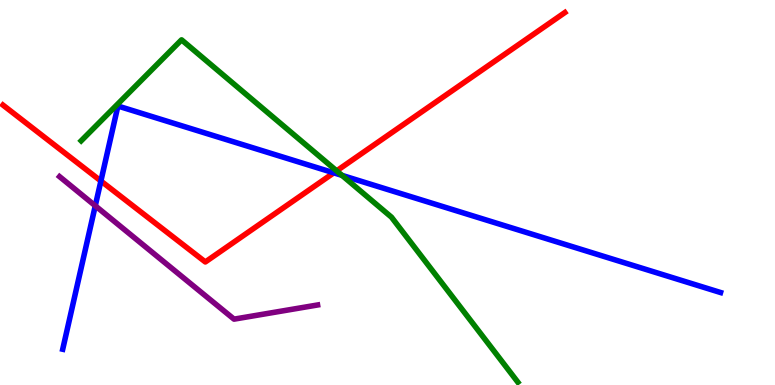[{'lines': ['blue', 'red'], 'intersections': [{'x': 1.3, 'y': 5.3}, {'x': 4.31, 'y': 5.51}]}, {'lines': ['green', 'red'], 'intersections': [{'x': 4.34, 'y': 5.56}]}, {'lines': ['purple', 'red'], 'intersections': []}, {'lines': ['blue', 'green'], 'intersections': [{'x': 4.41, 'y': 5.44}]}, {'lines': ['blue', 'purple'], 'intersections': [{'x': 1.23, 'y': 4.65}]}, {'lines': ['green', 'purple'], 'intersections': []}]